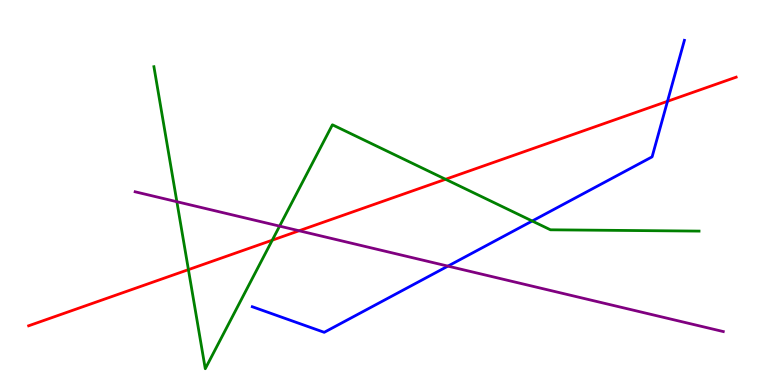[{'lines': ['blue', 'red'], 'intersections': [{'x': 8.61, 'y': 7.37}]}, {'lines': ['green', 'red'], 'intersections': [{'x': 2.43, 'y': 3.0}, {'x': 3.51, 'y': 3.76}, {'x': 5.75, 'y': 5.34}]}, {'lines': ['purple', 'red'], 'intersections': [{'x': 3.86, 'y': 4.01}]}, {'lines': ['blue', 'green'], 'intersections': [{'x': 6.87, 'y': 4.26}]}, {'lines': ['blue', 'purple'], 'intersections': [{'x': 5.78, 'y': 3.09}]}, {'lines': ['green', 'purple'], 'intersections': [{'x': 2.28, 'y': 4.76}, {'x': 3.61, 'y': 4.13}]}]